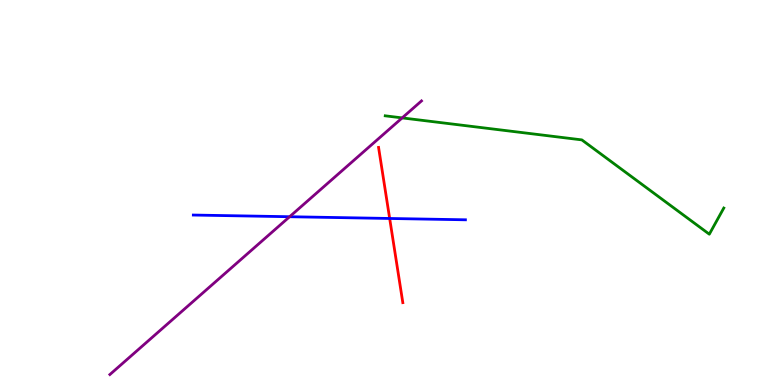[{'lines': ['blue', 'red'], 'intersections': [{'x': 5.03, 'y': 4.33}]}, {'lines': ['green', 'red'], 'intersections': []}, {'lines': ['purple', 'red'], 'intersections': []}, {'lines': ['blue', 'green'], 'intersections': []}, {'lines': ['blue', 'purple'], 'intersections': [{'x': 3.74, 'y': 4.37}]}, {'lines': ['green', 'purple'], 'intersections': [{'x': 5.19, 'y': 6.94}]}]